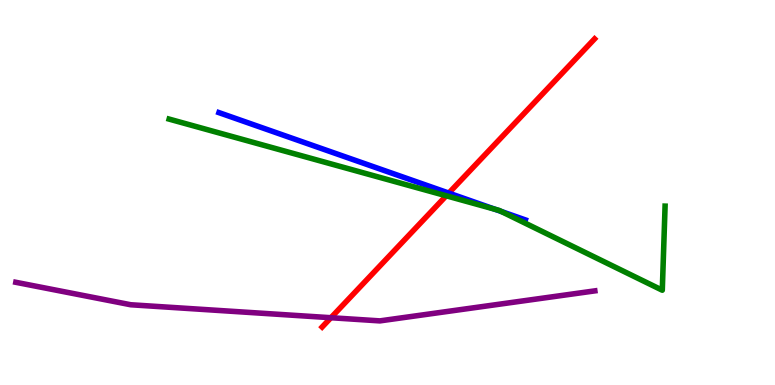[{'lines': ['blue', 'red'], 'intersections': [{'x': 5.79, 'y': 4.98}]}, {'lines': ['green', 'red'], 'intersections': [{'x': 5.76, 'y': 4.91}]}, {'lines': ['purple', 'red'], 'intersections': [{'x': 4.27, 'y': 1.75}]}, {'lines': ['blue', 'green'], 'intersections': [{'x': 6.39, 'y': 4.56}, {'x': 6.47, 'y': 4.51}]}, {'lines': ['blue', 'purple'], 'intersections': []}, {'lines': ['green', 'purple'], 'intersections': []}]